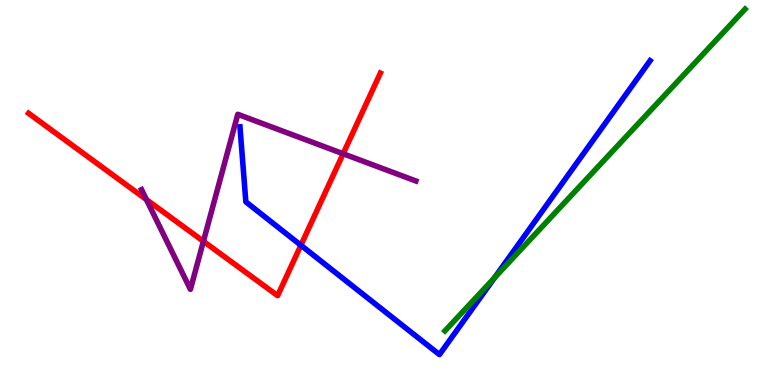[{'lines': ['blue', 'red'], 'intersections': [{'x': 3.88, 'y': 3.63}]}, {'lines': ['green', 'red'], 'intersections': []}, {'lines': ['purple', 'red'], 'intersections': [{'x': 1.89, 'y': 4.82}, {'x': 2.62, 'y': 3.73}, {'x': 4.43, 'y': 6.01}]}, {'lines': ['blue', 'green'], 'intersections': [{'x': 6.38, 'y': 2.79}]}, {'lines': ['blue', 'purple'], 'intersections': []}, {'lines': ['green', 'purple'], 'intersections': []}]